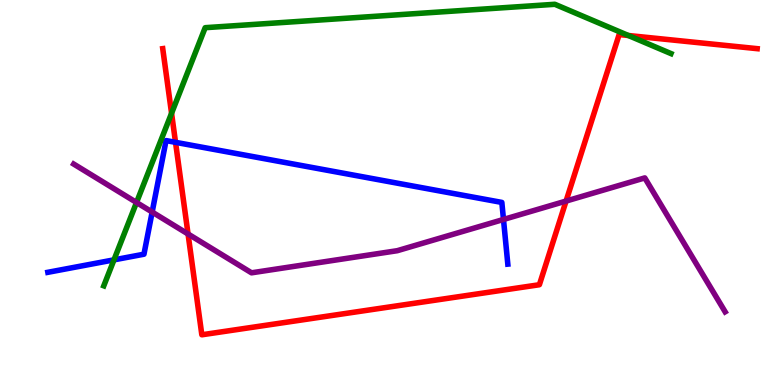[{'lines': ['blue', 'red'], 'intersections': [{'x': 2.26, 'y': 6.3}]}, {'lines': ['green', 'red'], 'intersections': [{'x': 2.21, 'y': 7.06}, {'x': 8.11, 'y': 9.08}]}, {'lines': ['purple', 'red'], 'intersections': [{'x': 2.43, 'y': 3.92}, {'x': 7.3, 'y': 4.78}]}, {'lines': ['blue', 'green'], 'intersections': [{'x': 1.47, 'y': 3.25}]}, {'lines': ['blue', 'purple'], 'intersections': [{'x': 1.96, 'y': 4.49}, {'x': 6.5, 'y': 4.3}]}, {'lines': ['green', 'purple'], 'intersections': [{'x': 1.76, 'y': 4.74}]}]